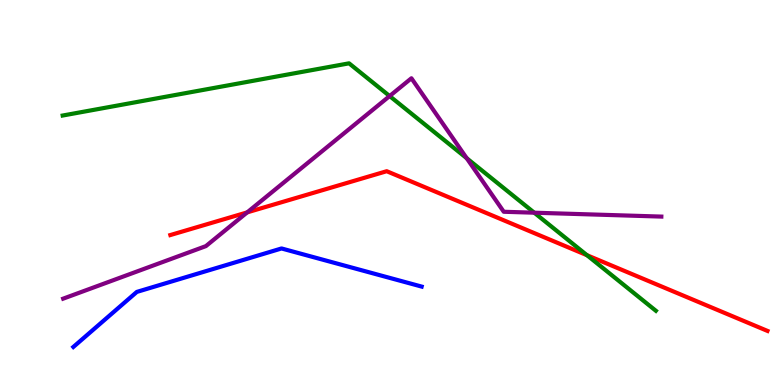[{'lines': ['blue', 'red'], 'intersections': []}, {'lines': ['green', 'red'], 'intersections': [{'x': 7.57, 'y': 3.37}]}, {'lines': ['purple', 'red'], 'intersections': [{'x': 3.19, 'y': 4.48}]}, {'lines': ['blue', 'green'], 'intersections': []}, {'lines': ['blue', 'purple'], 'intersections': []}, {'lines': ['green', 'purple'], 'intersections': [{'x': 5.03, 'y': 7.51}, {'x': 6.02, 'y': 5.89}, {'x': 6.89, 'y': 4.48}]}]